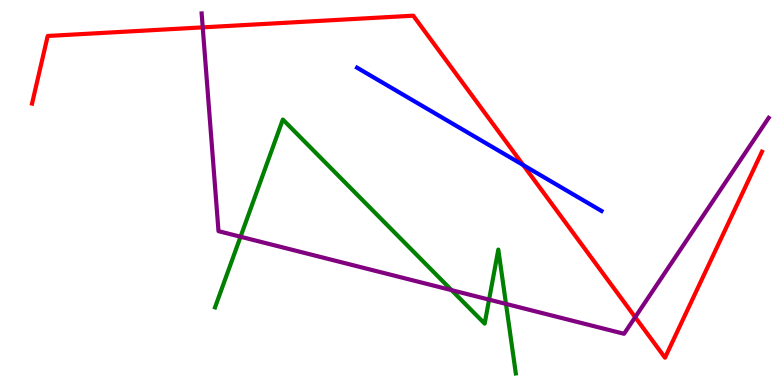[{'lines': ['blue', 'red'], 'intersections': [{'x': 6.75, 'y': 5.71}]}, {'lines': ['green', 'red'], 'intersections': []}, {'lines': ['purple', 'red'], 'intersections': [{'x': 2.62, 'y': 9.29}, {'x': 8.2, 'y': 1.76}]}, {'lines': ['blue', 'green'], 'intersections': []}, {'lines': ['blue', 'purple'], 'intersections': []}, {'lines': ['green', 'purple'], 'intersections': [{'x': 3.1, 'y': 3.85}, {'x': 5.83, 'y': 2.46}, {'x': 6.31, 'y': 2.22}, {'x': 6.53, 'y': 2.11}]}]